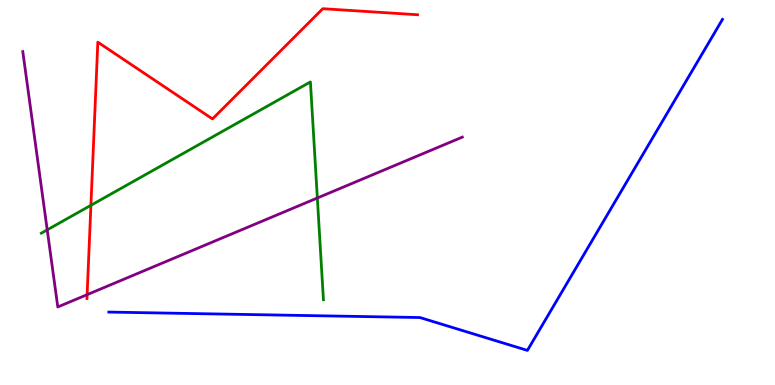[{'lines': ['blue', 'red'], 'intersections': []}, {'lines': ['green', 'red'], 'intersections': [{'x': 1.17, 'y': 4.67}]}, {'lines': ['purple', 'red'], 'intersections': [{'x': 1.12, 'y': 2.35}]}, {'lines': ['blue', 'green'], 'intersections': []}, {'lines': ['blue', 'purple'], 'intersections': []}, {'lines': ['green', 'purple'], 'intersections': [{'x': 0.609, 'y': 4.03}, {'x': 4.09, 'y': 4.86}]}]